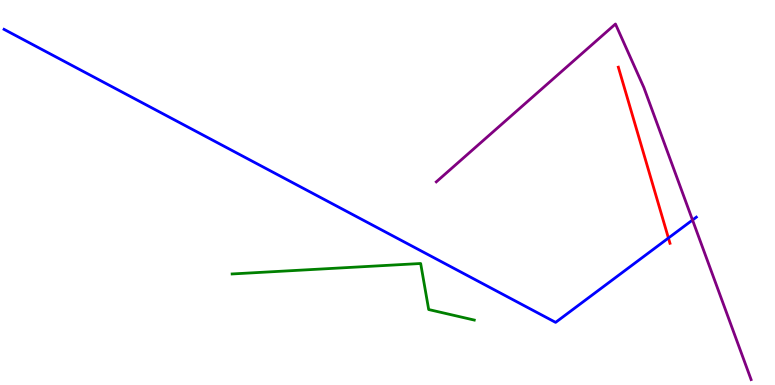[{'lines': ['blue', 'red'], 'intersections': [{'x': 8.62, 'y': 3.82}]}, {'lines': ['green', 'red'], 'intersections': []}, {'lines': ['purple', 'red'], 'intersections': []}, {'lines': ['blue', 'green'], 'intersections': []}, {'lines': ['blue', 'purple'], 'intersections': [{'x': 8.94, 'y': 4.29}]}, {'lines': ['green', 'purple'], 'intersections': []}]